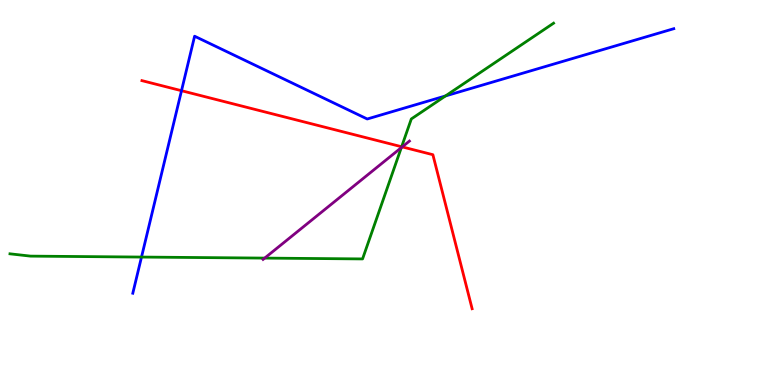[{'lines': ['blue', 'red'], 'intersections': [{'x': 2.34, 'y': 7.64}]}, {'lines': ['green', 'red'], 'intersections': [{'x': 5.18, 'y': 6.19}]}, {'lines': ['purple', 'red'], 'intersections': [{'x': 5.19, 'y': 6.18}]}, {'lines': ['blue', 'green'], 'intersections': [{'x': 1.83, 'y': 3.32}, {'x': 5.75, 'y': 7.51}]}, {'lines': ['blue', 'purple'], 'intersections': []}, {'lines': ['green', 'purple'], 'intersections': [{'x': 3.42, 'y': 3.3}, {'x': 5.18, 'y': 6.17}]}]